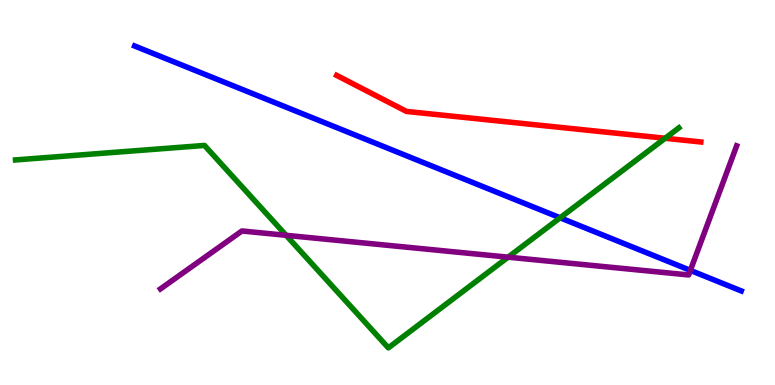[{'lines': ['blue', 'red'], 'intersections': []}, {'lines': ['green', 'red'], 'intersections': [{'x': 8.58, 'y': 6.41}]}, {'lines': ['purple', 'red'], 'intersections': []}, {'lines': ['blue', 'green'], 'intersections': [{'x': 7.23, 'y': 4.34}]}, {'lines': ['blue', 'purple'], 'intersections': [{'x': 8.91, 'y': 2.98}]}, {'lines': ['green', 'purple'], 'intersections': [{'x': 3.69, 'y': 3.89}, {'x': 6.56, 'y': 3.32}]}]